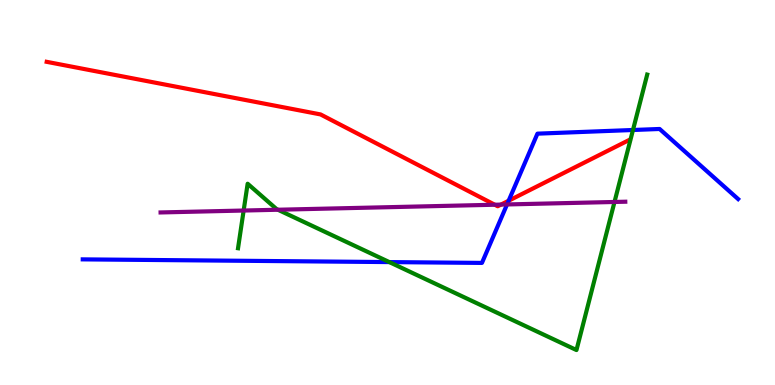[{'lines': ['blue', 'red'], 'intersections': [{'x': 6.56, 'y': 4.79}]}, {'lines': ['green', 'red'], 'intersections': []}, {'lines': ['purple', 'red'], 'intersections': [{'x': 6.38, 'y': 4.68}, {'x': 6.46, 'y': 4.69}]}, {'lines': ['blue', 'green'], 'intersections': [{'x': 5.02, 'y': 3.19}, {'x': 8.17, 'y': 6.62}]}, {'lines': ['blue', 'purple'], 'intersections': [{'x': 6.54, 'y': 4.69}]}, {'lines': ['green', 'purple'], 'intersections': [{'x': 3.14, 'y': 4.53}, {'x': 3.59, 'y': 4.55}, {'x': 7.93, 'y': 4.75}]}]